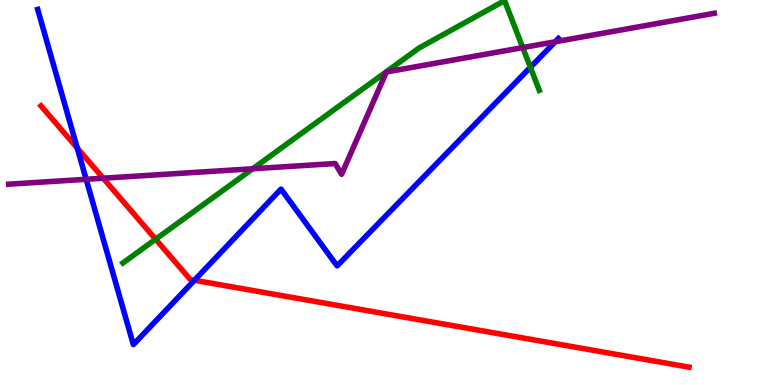[{'lines': ['blue', 'red'], 'intersections': [{'x': 0.997, 'y': 6.16}, {'x': 2.51, 'y': 2.72}]}, {'lines': ['green', 'red'], 'intersections': [{'x': 2.01, 'y': 3.79}]}, {'lines': ['purple', 'red'], 'intersections': [{'x': 1.33, 'y': 5.37}]}, {'lines': ['blue', 'green'], 'intersections': [{'x': 6.84, 'y': 8.25}]}, {'lines': ['blue', 'purple'], 'intersections': [{'x': 1.11, 'y': 5.34}, {'x': 7.16, 'y': 8.92}]}, {'lines': ['green', 'purple'], 'intersections': [{'x': 3.26, 'y': 5.62}, {'x': 6.75, 'y': 8.76}]}]